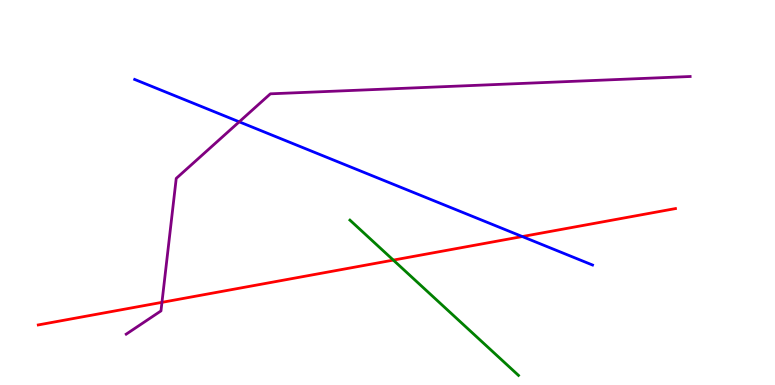[{'lines': ['blue', 'red'], 'intersections': [{'x': 6.74, 'y': 3.86}]}, {'lines': ['green', 'red'], 'intersections': [{'x': 5.08, 'y': 3.24}]}, {'lines': ['purple', 'red'], 'intersections': [{'x': 2.09, 'y': 2.15}]}, {'lines': ['blue', 'green'], 'intersections': []}, {'lines': ['blue', 'purple'], 'intersections': [{'x': 3.09, 'y': 6.84}]}, {'lines': ['green', 'purple'], 'intersections': []}]